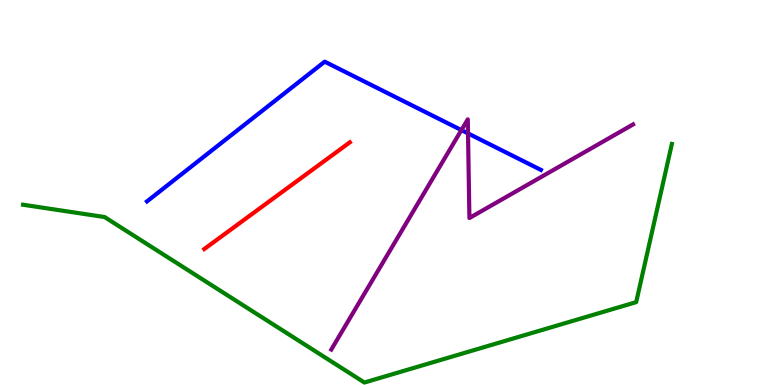[{'lines': ['blue', 'red'], 'intersections': []}, {'lines': ['green', 'red'], 'intersections': []}, {'lines': ['purple', 'red'], 'intersections': []}, {'lines': ['blue', 'green'], 'intersections': []}, {'lines': ['blue', 'purple'], 'intersections': [{'x': 5.95, 'y': 6.62}, {'x': 6.04, 'y': 6.53}]}, {'lines': ['green', 'purple'], 'intersections': []}]